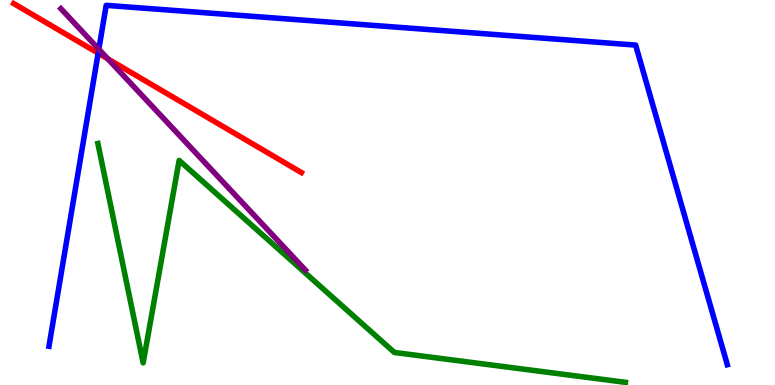[{'lines': ['blue', 'red'], 'intersections': [{'x': 1.27, 'y': 8.62}]}, {'lines': ['green', 'red'], 'intersections': []}, {'lines': ['purple', 'red'], 'intersections': [{'x': 1.39, 'y': 8.47}]}, {'lines': ['blue', 'green'], 'intersections': []}, {'lines': ['blue', 'purple'], 'intersections': [{'x': 1.28, 'y': 8.72}]}, {'lines': ['green', 'purple'], 'intersections': []}]